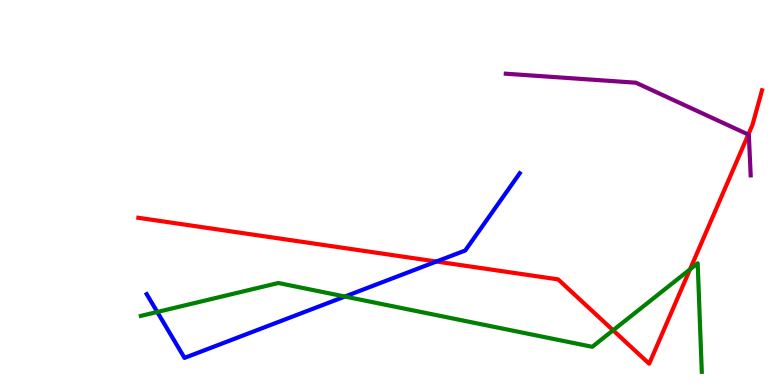[{'lines': ['blue', 'red'], 'intersections': [{'x': 5.63, 'y': 3.21}]}, {'lines': ['green', 'red'], 'intersections': [{'x': 7.91, 'y': 1.42}, {'x': 8.9, 'y': 3.0}]}, {'lines': ['purple', 'red'], 'intersections': [{'x': 9.66, 'y': 6.51}]}, {'lines': ['blue', 'green'], 'intersections': [{'x': 2.03, 'y': 1.9}, {'x': 4.45, 'y': 2.3}]}, {'lines': ['blue', 'purple'], 'intersections': []}, {'lines': ['green', 'purple'], 'intersections': []}]